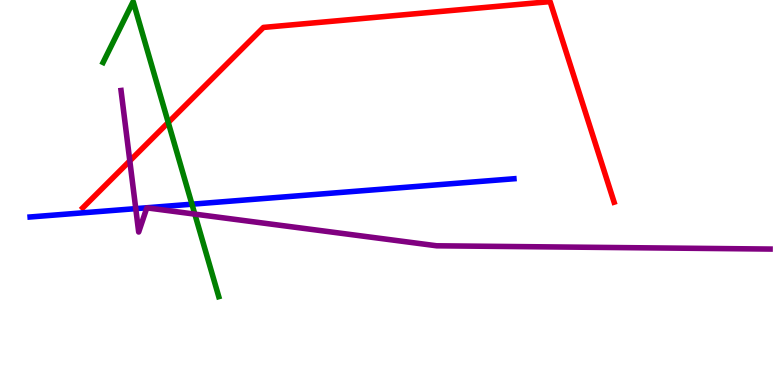[{'lines': ['blue', 'red'], 'intersections': []}, {'lines': ['green', 'red'], 'intersections': [{'x': 2.17, 'y': 6.82}]}, {'lines': ['purple', 'red'], 'intersections': [{'x': 1.67, 'y': 5.82}]}, {'lines': ['blue', 'green'], 'intersections': [{'x': 2.48, 'y': 4.7}]}, {'lines': ['blue', 'purple'], 'intersections': [{'x': 1.75, 'y': 4.58}]}, {'lines': ['green', 'purple'], 'intersections': [{'x': 2.51, 'y': 4.44}]}]